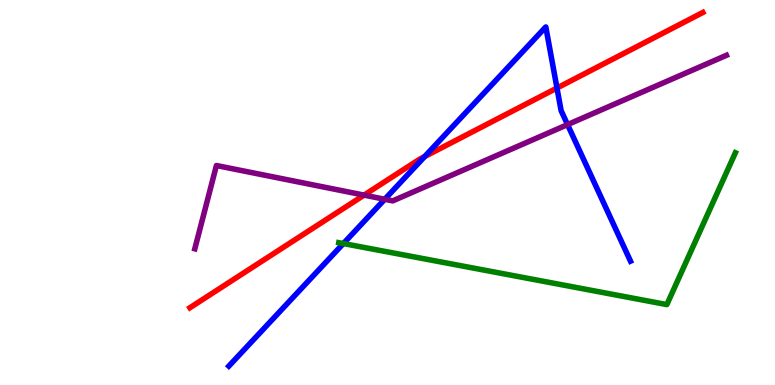[{'lines': ['blue', 'red'], 'intersections': [{'x': 5.48, 'y': 5.93}, {'x': 7.19, 'y': 7.71}]}, {'lines': ['green', 'red'], 'intersections': []}, {'lines': ['purple', 'red'], 'intersections': [{'x': 4.7, 'y': 4.93}]}, {'lines': ['blue', 'green'], 'intersections': [{'x': 4.43, 'y': 3.67}]}, {'lines': ['blue', 'purple'], 'intersections': [{'x': 4.96, 'y': 4.82}, {'x': 7.32, 'y': 6.76}]}, {'lines': ['green', 'purple'], 'intersections': []}]